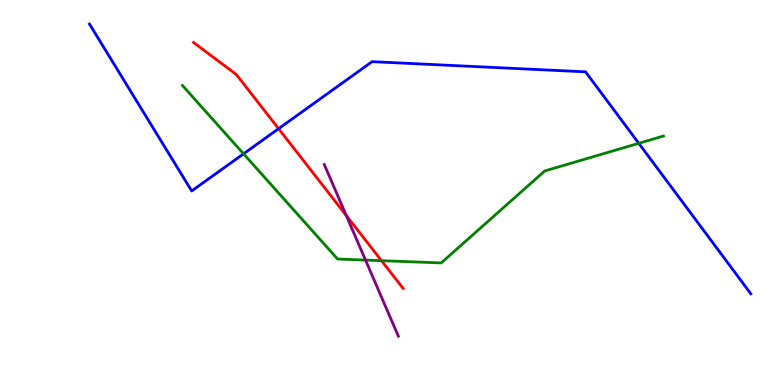[{'lines': ['blue', 'red'], 'intersections': [{'x': 3.59, 'y': 6.66}]}, {'lines': ['green', 'red'], 'intersections': [{'x': 4.92, 'y': 3.23}]}, {'lines': ['purple', 'red'], 'intersections': [{'x': 4.47, 'y': 4.4}]}, {'lines': ['blue', 'green'], 'intersections': [{'x': 3.14, 'y': 6.0}, {'x': 8.24, 'y': 6.28}]}, {'lines': ['blue', 'purple'], 'intersections': []}, {'lines': ['green', 'purple'], 'intersections': [{'x': 4.72, 'y': 3.24}]}]